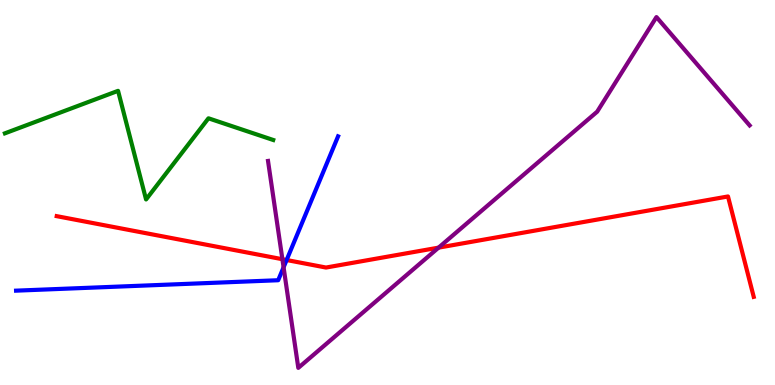[{'lines': ['blue', 'red'], 'intersections': [{'x': 3.7, 'y': 3.25}]}, {'lines': ['green', 'red'], 'intersections': []}, {'lines': ['purple', 'red'], 'intersections': [{'x': 3.64, 'y': 3.27}, {'x': 5.66, 'y': 3.57}]}, {'lines': ['blue', 'green'], 'intersections': []}, {'lines': ['blue', 'purple'], 'intersections': [{'x': 3.66, 'y': 3.06}]}, {'lines': ['green', 'purple'], 'intersections': []}]